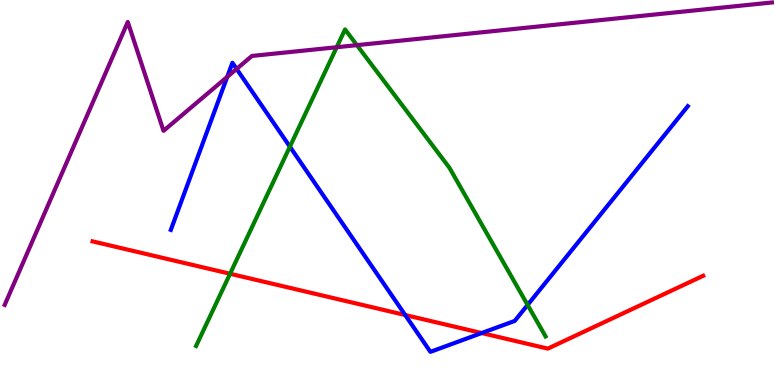[{'lines': ['blue', 'red'], 'intersections': [{'x': 5.23, 'y': 1.82}, {'x': 6.22, 'y': 1.35}]}, {'lines': ['green', 'red'], 'intersections': [{'x': 2.97, 'y': 2.89}]}, {'lines': ['purple', 'red'], 'intersections': []}, {'lines': ['blue', 'green'], 'intersections': [{'x': 3.74, 'y': 6.19}, {'x': 6.81, 'y': 2.08}]}, {'lines': ['blue', 'purple'], 'intersections': [{'x': 2.93, 'y': 8.0}, {'x': 3.05, 'y': 8.21}]}, {'lines': ['green', 'purple'], 'intersections': [{'x': 4.34, 'y': 8.77}, {'x': 4.61, 'y': 8.83}]}]